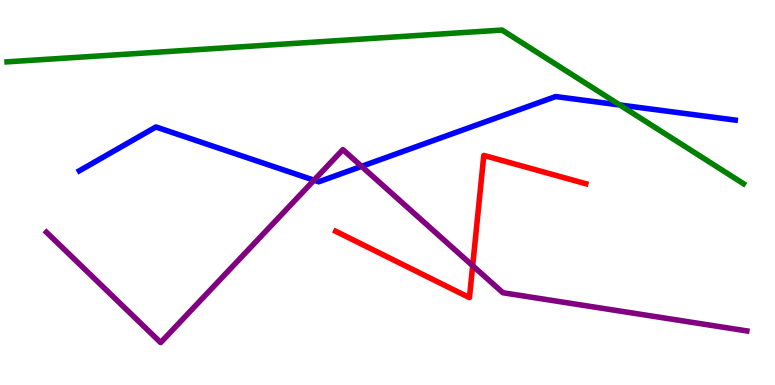[{'lines': ['blue', 'red'], 'intersections': []}, {'lines': ['green', 'red'], 'intersections': []}, {'lines': ['purple', 'red'], 'intersections': [{'x': 6.1, 'y': 3.1}]}, {'lines': ['blue', 'green'], 'intersections': [{'x': 8.0, 'y': 7.27}]}, {'lines': ['blue', 'purple'], 'intersections': [{'x': 4.05, 'y': 5.32}, {'x': 4.67, 'y': 5.68}]}, {'lines': ['green', 'purple'], 'intersections': []}]